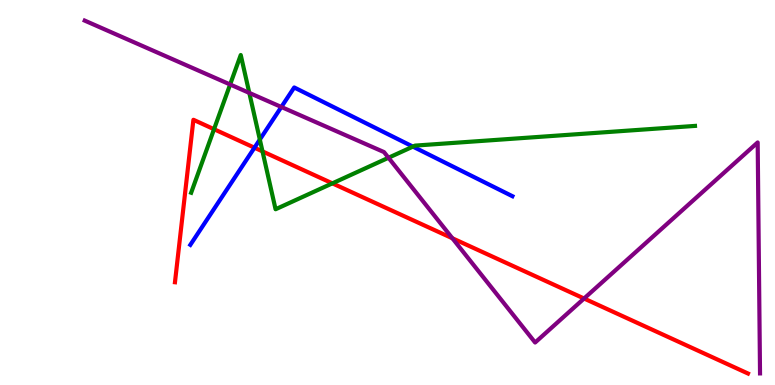[{'lines': ['blue', 'red'], 'intersections': [{'x': 3.28, 'y': 6.16}]}, {'lines': ['green', 'red'], 'intersections': [{'x': 2.76, 'y': 6.64}, {'x': 3.39, 'y': 6.07}, {'x': 4.29, 'y': 5.24}]}, {'lines': ['purple', 'red'], 'intersections': [{'x': 5.84, 'y': 3.81}, {'x': 7.54, 'y': 2.25}]}, {'lines': ['blue', 'green'], 'intersections': [{'x': 3.35, 'y': 6.37}, {'x': 5.33, 'y': 6.19}]}, {'lines': ['blue', 'purple'], 'intersections': [{'x': 3.63, 'y': 7.22}]}, {'lines': ['green', 'purple'], 'intersections': [{'x': 2.97, 'y': 7.81}, {'x': 3.22, 'y': 7.59}, {'x': 5.01, 'y': 5.9}]}]